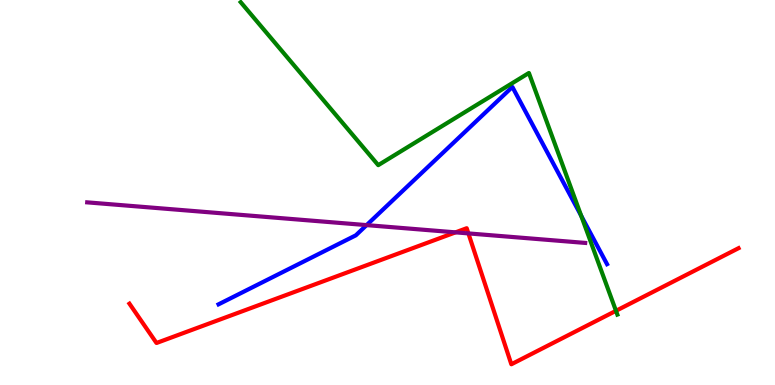[{'lines': ['blue', 'red'], 'intersections': []}, {'lines': ['green', 'red'], 'intersections': [{'x': 7.95, 'y': 1.93}]}, {'lines': ['purple', 'red'], 'intersections': [{'x': 5.88, 'y': 3.96}, {'x': 6.04, 'y': 3.94}]}, {'lines': ['blue', 'green'], 'intersections': [{'x': 7.5, 'y': 4.4}]}, {'lines': ['blue', 'purple'], 'intersections': [{'x': 4.73, 'y': 4.15}]}, {'lines': ['green', 'purple'], 'intersections': []}]